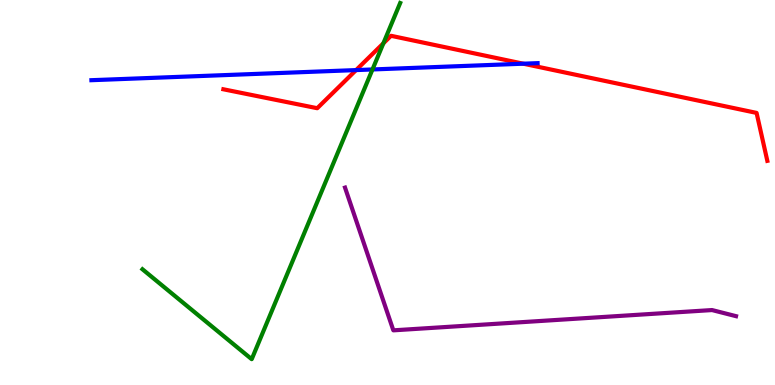[{'lines': ['blue', 'red'], 'intersections': [{'x': 4.59, 'y': 8.18}, {'x': 6.75, 'y': 8.35}]}, {'lines': ['green', 'red'], 'intersections': [{'x': 4.95, 'y': 8.88}]}, {'lines': ['purple', 'red'], 'intersections': []}, {'lines': ['blue', 'green'], 'intersections': [{'x': 4.81, 'y': 8.2}]}, {'lines': ['blue', 'purple'], 'intersections': []}, {'lines': ['green', 'purple'], 'intersections': []}]